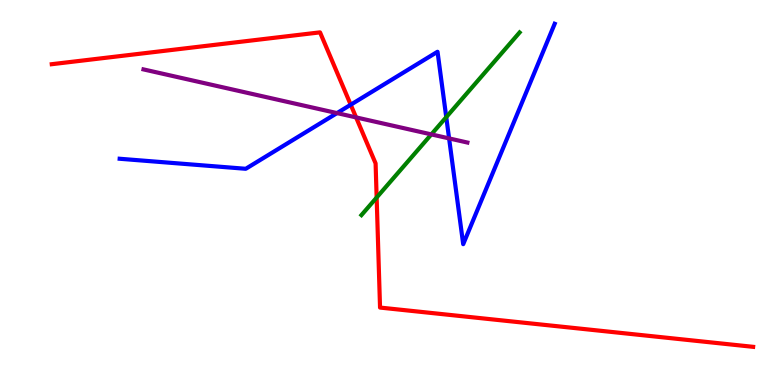[{'lines': ['blue', 'red'], 'intersections': [{'x': 4.53, 'y': 7.28}]}, {'lines': ['green', 'red'], 'intersections': [{'x': 4.86, 'y': 4.87}]}, {'lines': ['purple', 'red'], 'intersections': [{'x': 4.59, 'y': 6.95}]}, {'lines': ['blue', 'green'], 'intersections': [{'x': 5.76, 'y': 6.96}]}, {'lines': ['blue', 'purple'], 'intersections': [{'x': 4.35, 'y': 7.06}, {'x': 5.79, 'y': 6.41}]}, {'lines': ['green', 'purple'], 'intersections': [{'x': 5.57, 'y': 6.51}]}]